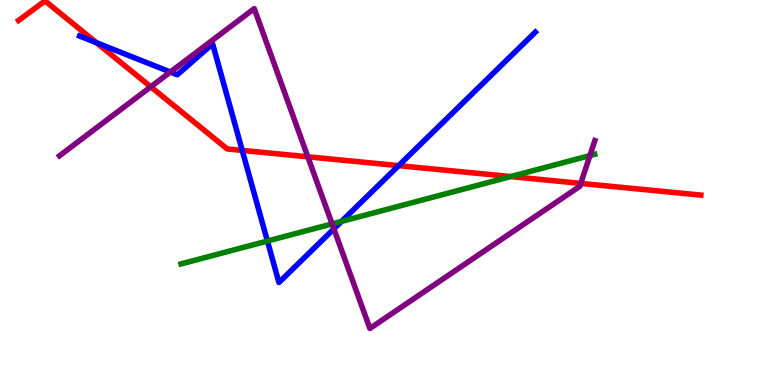[{'lines': ['blue', 'red'], 'intersections': [{'x': 1.25, 'y': 8.89}, {'x': 3.13, 'y': 6.09}, {'x': 5.14, 'y': 5.7}]}, {'lines': ['green', 'red'], 'intersections': [{'x': 6.59, 'y': 5.41}]}, {'lines': ['purple', 'red'], 'intersections': [{'x': 1.95, 'y': 7.74}, {'x': 3.97, 'y': 5.93}, {'x': 7.49, 'y': 5.24}]}, {'lines': ['blue', 'green'], 'intersections': [{'x': 3.45, 'y': 3.74}, {'x': 4.41, 'y': 4.25}]}, {'lines': ['blue', 'purple'], 'intersections': [{'x': 2.2, 'y': 8.13}, {'x': 4.31, 'y': 4.06}]}, {'lines': ['green', 'purple'], 'intersections': [{'x': 4.29, 'y': 4.18}, {'x': 7.61, 'y': 5.96}]}]